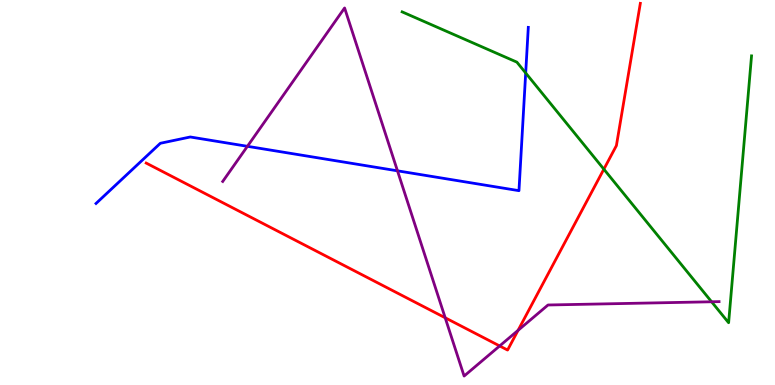[{'lines': ['blue', 'red'], 'intersections': []}, {'lines': ['green', 'red'], 'intersections': [{'x': 7.79, 'y': 5.61}]}, {'lines': ['purple', 'red'], 'intersections': [{'x': 5.74, 'y': 1.75}, {'x': 6.45, 'y': 1.01}, {'x': 6.68, 'y': 1.42}]}, {'lines': ['blue', 'green'], 'intersections': [{'x': 6.78, 'y': 8.1}]}, {'lines': ['blue', 'purple'], 'intersections': [{'x': 3.19, 'y': 6.2}, {'x': 5.13, 'y': 5.56}]}, {'lines': ['green', 'purple'], 'intersections': [{'x': 9.18, 'y': 2.16}]}]